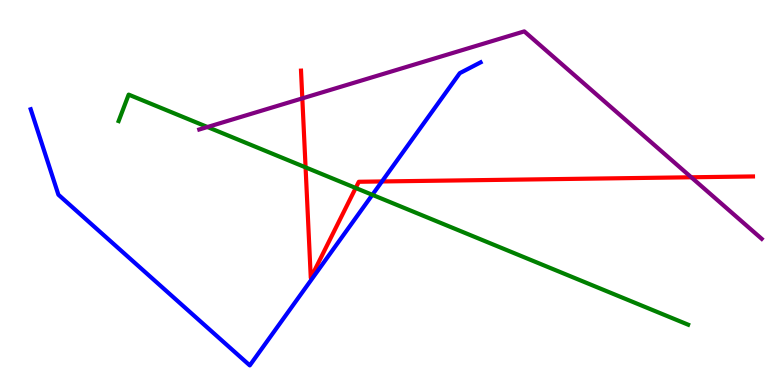[{'lines': ['blue', 'red'], 'intersections': [{'x': 4.93, 'y': 5.29}]}, {'lines': ['green', 'red'], 'intersections': [{'x': 3.94, 'y': 5.65}, {'x': 4.59, 'y': 5.12}]}, {'lines': ['purple', 'red'], 'intersections': [{'x': 3.9, 'y': 7.44}, {'x': 8.92, 'y': 5.4}]}, {'lines': ['blue', 'green'], 'intersections': [{'x': 4.8, 'y': 4.94}]}, {'lines': ['blue', 'purple'], 'intersections': []}, {'lines': ['green', 'purple'], 'intersections': [{'x': 2.68, 'y': 6.7}]}]